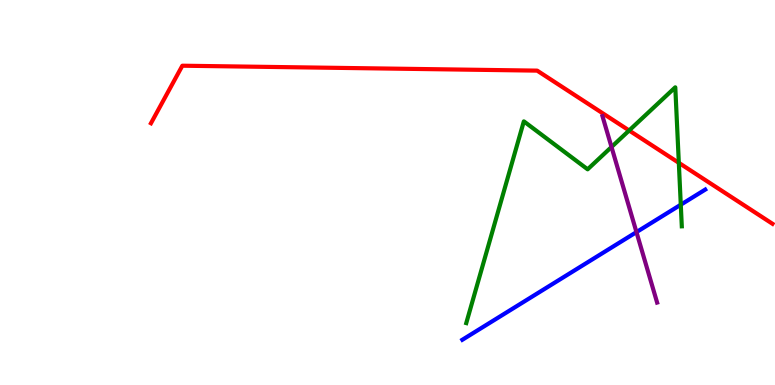[{'lines': ['blue', 'red'], 'intersections': []}, {'lines': ['green', 'red'], 'intersections': [{'x': 8.12, 'y': 6.61}, {'x': 8.76, 'y': 5.77}]}, {'lines': ['purple', 'red'], 'intersections': []}, {'lines': ['blue', 'green'], 'intersections': [{'x': 8.78, 'y': 4.68}]}, {'lines': ['blue', 'purple'], 'intersections': [{'x': 8.21, 'y': 3.97}]}, {'lines': ['green', 'purple'], 'intersections': [{'x': 7.89, 'y': 6.18}]}]